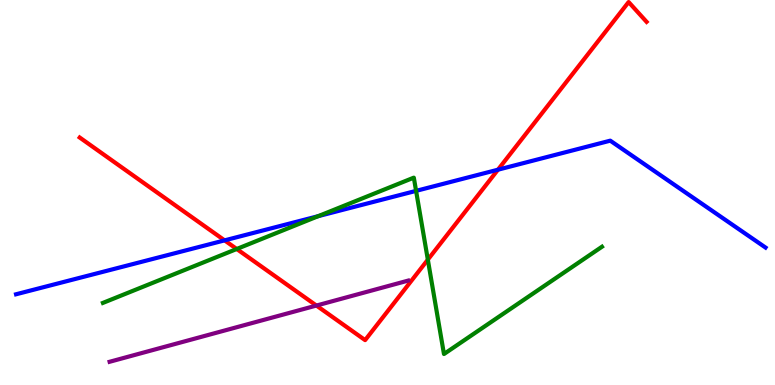[{'lines': ['blue', 'red'], 'intersections': [{'x': 2.9, 'y': 3.76}, {'x': 6.43, 'y': 5.59}]}, {'lines': ['green', 'red'], 'intersections': [{'x': 3.05, 'y': 3.53}, {'x': 5.52, 'y': 3.26}]}, {'lines': ['purple', 'red'], 'intersections': [{'x': 4.08, 'y': 2.06}]}, {'lines': ['blue', 'green'], 'intersections': [{'x': 4.11, 'y': 4.39}, {'x': 5.37, 'y': 5.04}]}, {'lines': ['blue', 'purple'], 'intersections': []}, {'lines': ['green', 'purple'], 'intersections': []}]